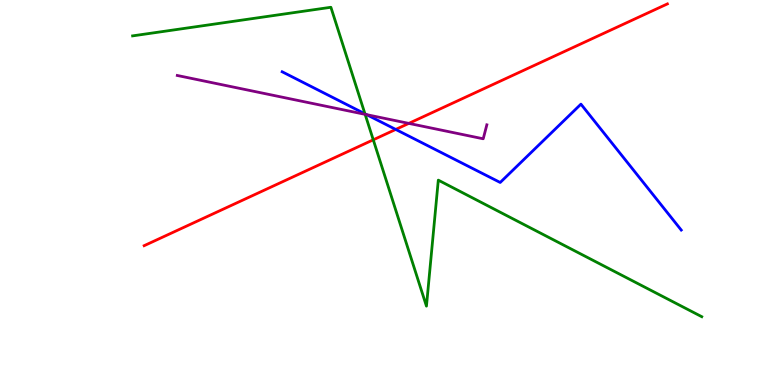[{'lines': ['blue', 'red'], 'intersections': [{'x': 5.11, 'y': 6.64}]}, {'lines': ['green', 'red'], 'intersections': [{'x': 4.82, 'y': 6.37}]}, {'lines': ['purple', 'red'], 'intersections': [{'x': 5.28, 'y': 6.8}]}, {'lines': ['blue', 'green'], 'intersections': [{'x': 4.71, 'y': 7.04}]}, {'lines': ['blue', 'purple'], 'intersections': [{'x': 4.73, 'y': 7.02}]}, {'lines': ['green', 'purple'], 'intersections': [{'x': 4.71, 'y': 7.03}]}]